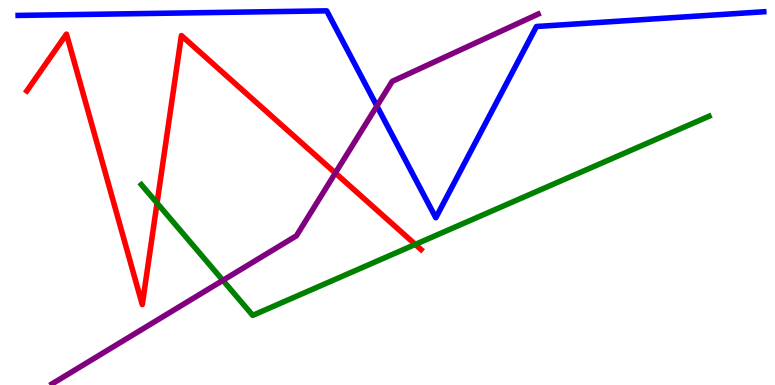[{'lines': ['blue', 'red'], 'intersections': []}, {'lines': ['green', 'red'], 'intersections': [{'x': 2.03, 'y': 4.73}, {'x': 5.36, 'y': 3.65}]}, {'lines': ['purple', 'red'], 'intersections': [{'x': 4.33, 'y': 5.51}]}, {'lines': ['blue', 'green'], 'intersections': []}, {'lines': ['blue', 'purple'], 'intersections': [{'x': 4.86, 'y': 7.25}]}, {'lines': ['green', 'purple'], 'intersections': [{'x': 2.88, 'y': 2.72}]}]